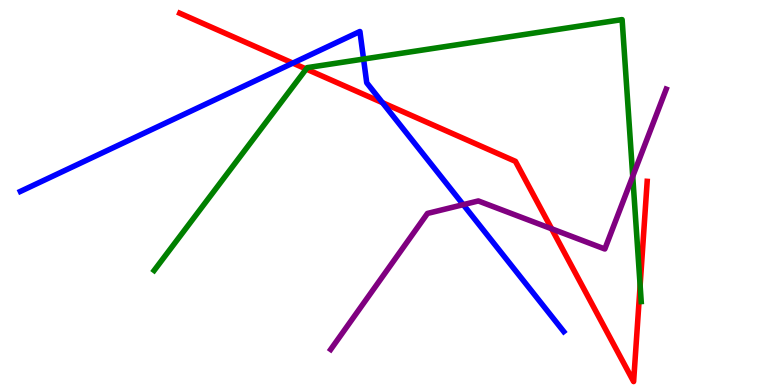[{'lines': ['blue', 'red'], 'intersections': [{'x': 3.78, 'y': 8.36}, {'x': 4.94, 'y': 7.33}]}, {'lines': ['green', 'red'], 'intersections': [{'x': 3.95, 'y': 8.21}, {'x': 8.26, 'y': 2.58}]}, {'lines': ['purple', 'red'], 'intersections': [{'x': 7.12, 'y': 4.06}]}, {'lines': ['blue', 'green'], 'intersections': [{'x': 4.69, 'y': 8.47}]}, {'lines': ['blue', 'purple'], 'intersections': [{'x': 5.98, 'y': 4.68}]}, {'lines': ['green', 'purple'], 'intersections': [{'x': 8.16, 'y': 5.42}]}]